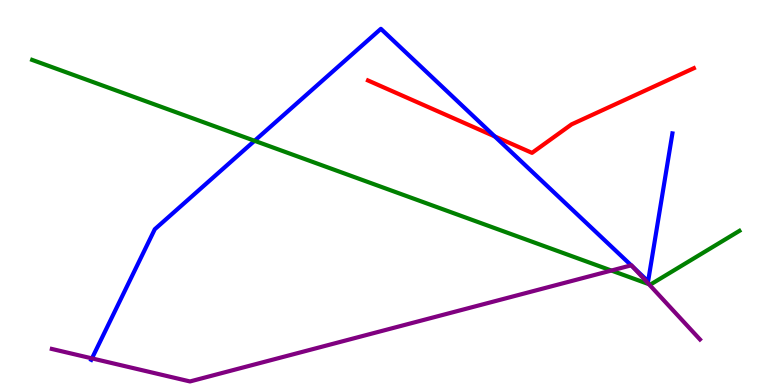[{'lines': ['blue', 'red'], 'intersections': [{'x': 6.38, 'y': 6.46}]}, {'lines': ['green', 'red'], 'intersections': []}, {'lines': ['purple', 'red'], 'intersections': []}, {'lines': ['blue', 'green'], 'intersections': [{'x': 3.28, 'y': 6.34}]}, {'lines': ['blue', 'purple'], 'intersections': [{'x': 1.19, 'y': 0.691}, {'x': 8.14, 'y': 3.11}, {'x': 8.17, 'y': 3.06}]}, {'lines': ['green', 'purple'], 'intersections': [{'x': 7.89, 'y': 2.97}, {'x': 8.37, 'y': 2.62}]}]